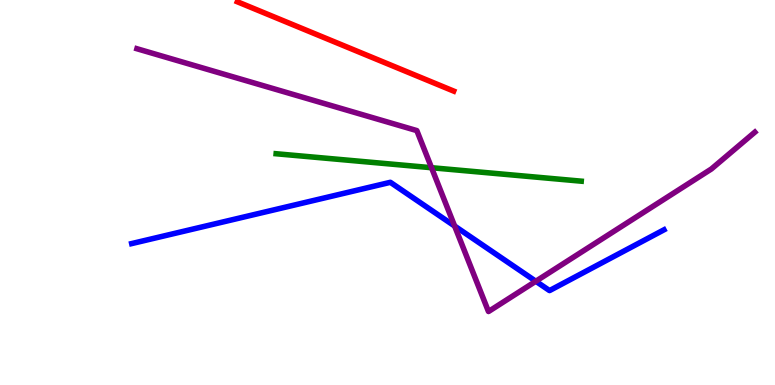[{'lines': ['blue', 'red'], 'intersections': []}, {'lines': ['green', 'red'], 'intersections': []}, {'lines': ['purple', 'red'], 'intersections': []}, {'lines': ['blue', 'green'], 'intersections': []}, {'lines': ['blue', 'purple'], 'intersections': [{'x': 5.87, 'y': 4.13}, {'x': 6.91, 'y': 2.69}]}, {'lines': ['green', 'purple'], 'intersections': [{'x': 5.57, 'y': 5.64}]}]